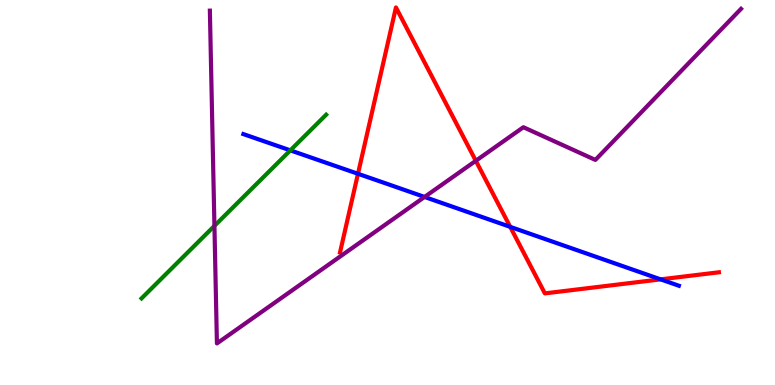[{'lines': ['blue', 'red'], 'intersections': [{'x': 4.62, 'y': 5.49}, {'x': 6.58, 'y': 4.11}, {'x': 8.52, 'y': 2.74}]}, {'lines': ['green', 'red'], 'intersections': []}, {'lines': ['purple', 'red'], 'intersections': [{'x': 6.14, 'y': 5.82}]}, {'lines': ['blue', 'green'], 'intersections': [{'x': 3.75, 'y': 6.09}]}, {'lines': ['blue', 'purple'], 'intersections': [{'x': 5.48, 'y': 4.88}]}, {'lines': ['green', 'purple'], 'intersections': [{'x': 2.77, 'y': 4.13}]}]